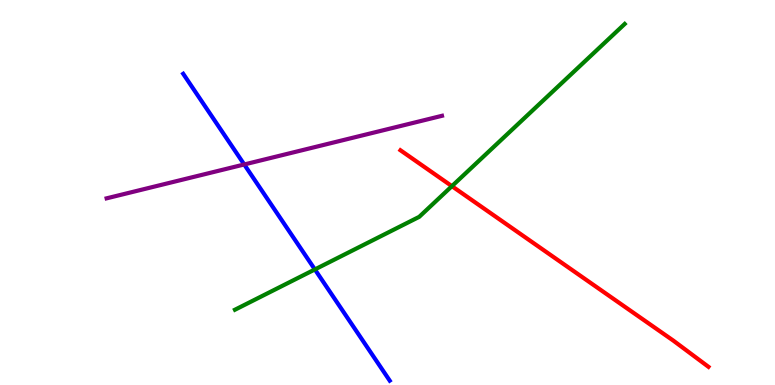[{'lines': ['blue', 'red'], 'intersections': []}, {'lines': ['green', 'red'], 'intersections': [{'x': 5.83, 'y': 5.16}]}, {'lines': ['purple', 'red'], 'intersections': []}, {'lines': ['blue', 'green'], 'intersections': [{'x': 4.06, 'y': 3.0}]}, {'lines': ['blue', 'purple'], 'intersections': [{'x': 3.15, 'y': 5.73}]}, {'lines': ['green', 'purple'], 'intersections': []}]